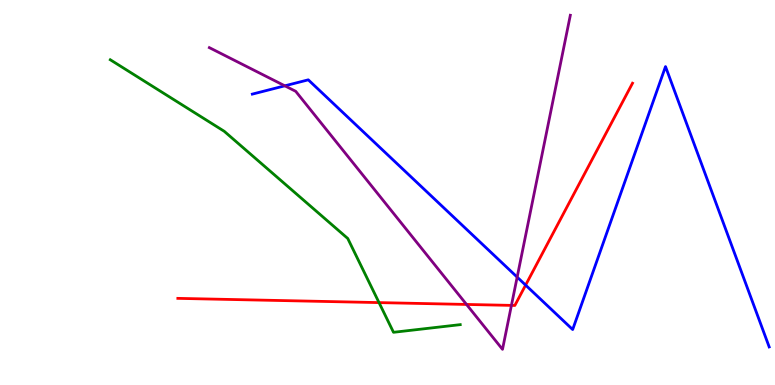[{'lines': ['blue', 'red'], 'intersections': [{'x': 6.78, 'y': 2.59}]}, {'lines': ['green', 'red'], 'intersections': [{'x': 4.89, 'y': 2.14}]}, {'lines': ['purple', 'red'], 'intersections': [{'x': 6.02, 'y': 2.09}, {'x': 6.6, 'y': 2.07}]}, {'lines': ['blue', 'green'], 'intersections': []}, {'lines': ['blue', 'purple'], 'intersections': [{'x': 3.68, 'y': 7.77}, {'x': 6.67, 'y': 2.8}]}, {'lines': ['green', 'purple'], 'intersections': []}]